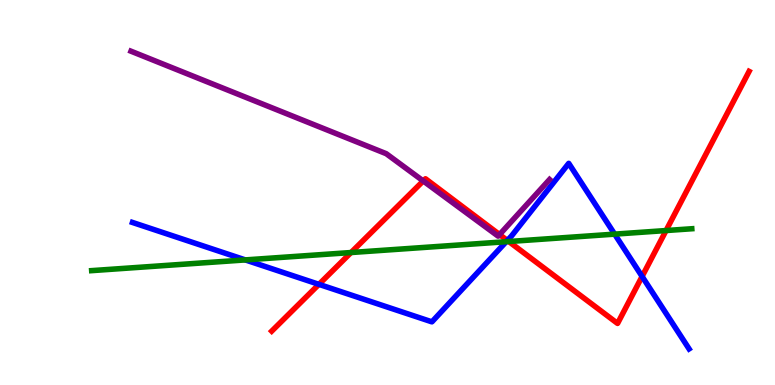[{'lines': ['blue', 'red'], 'intersections': [{'x': 4.12, 'y': 2.61}, {'x': 6.55, 'y': 3.75}, {'x': 8.29, 'y': 2.82}]}, {'lines': ['green', 'red'], 'intersections': [{'x': 4.53, 'y': 3.44}, {'x': 6.57, 'y': 3.73}, {'x': 8.59, 'y': 4.01}]}, {'lines': ['purple', 'red'], 'intersections': [{'x': 5.46, 'y': 5.3}, {'x': 6.45, 'y': 3.91}]}, {'lines': ['blue', 'green'], 'intersections': [{'x': 3.17, 'y': 3.25}, {'x': 6.53, 'y': 3.72}, {'x': 7.93, 'y': 3.92}]}, {'lines': ['blue', 'purple'], 'intersections': []}, {'lines': ['green', 'purple'], 'intersections': []}]